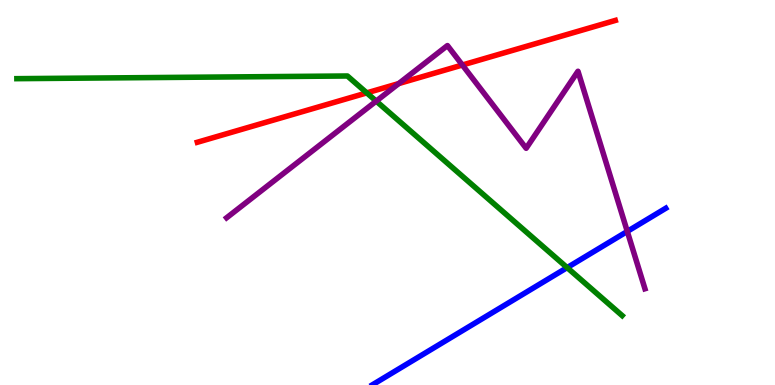[{'lines': ['blue', 'red'], 'intersections': []}, {'lines': ['green', 'red'], 'intersections': [{'x': 4.73, 'y': 7.59}]}, {'lines': ['purple', 'red'], 'intersections': [{'x': 5.14, 'y': 7.83}, {'x': 5.97, 'y': 8.31}]}, {'lines': ['blue', 'green'], 'intersections': [{'x': 7.32, 'y': 3.05}]}, {'lines': ['blue', 'purple'], 'intersections': [{'x': 8.09, 'y': 3.99}]}, {'lines': ['green', 'purple'], 'intersections': [{'x': 4.85, 'y': 7.37}]}]